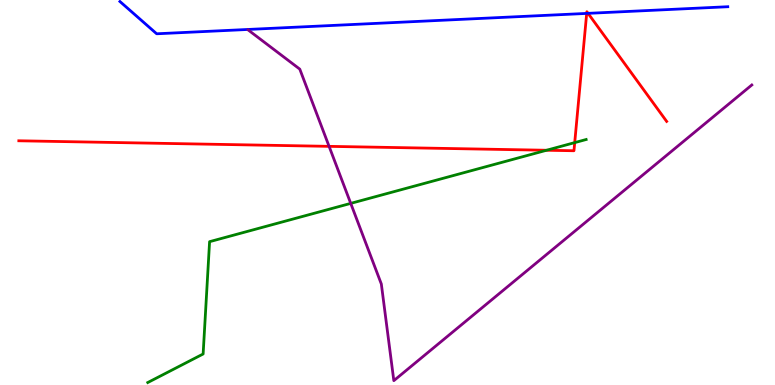[{'lines': ['blue', 'red'], 'intersections': [{'x': 7.57, 'y': 9.65}, {'x': 7.59, 'y': 9.65}]}, {'lines': ['green', 'red'], 'intersections': [{'x': 7.05, 'y': 6.1}, {'x': 7.42, 'y': 6.3}]}, {'lines': ['purple', 'red'], 'intersections': [{'x': 4.25, 'y': 6.2}]}, {'lines': ['blue', 'green'], 'intersections': []}, {'lines': ['blue', 'purple'], 'intersections': []}, {'lines': ['green', 'purple'], 'intersections': [{'x': 4.53, 'y': 4.72}]}]